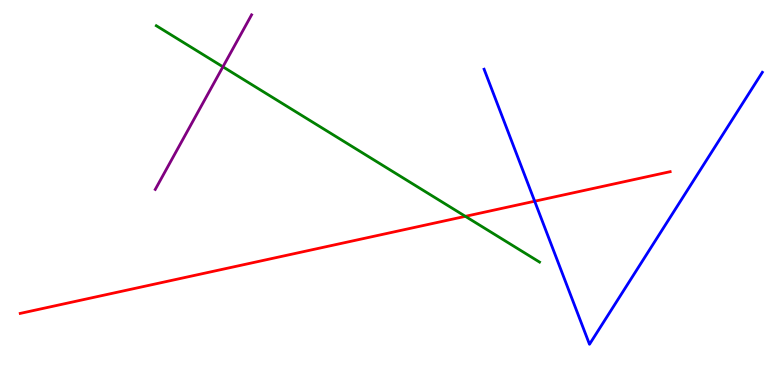[{'lines': ['blue', 'red'], 'intersections': [{'x': 6.9, 'y': 4.77}]}, {'lines': ['green', 'red'], 'intersections': [{'x': 6.0, 'y': 4.38}]}, {'lines': ['purple', 'red'], 'intersections': []}, {'lines': ['blue', 'green'], 'intersections': []}, {'lines': ['blue', 'purple'], 'intersections': []}, {'lines': ['green', 'purple'], 'intersections': [{'x': 2.88, 'y': 8.26}]}]